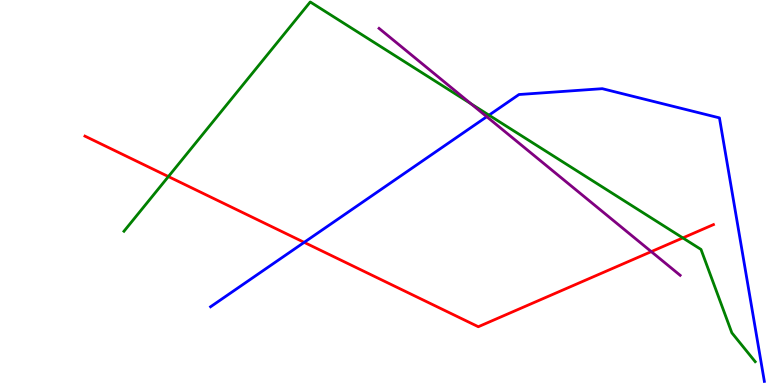[{'lines': ['blue', 'red'], 'intersections': [{'x': 3.92, 'y': 3.71}]}, {'lines': ['green', 'red'], 'intersections': [{'x': 2.17, 'y': 5.41}, {'x': 8.81, 'y': 3.82}]}, {'lines': ['purple', 'red'], 'intersections': [{'x': 8.4, 'y': 3.46}]}, {'lines': ['blue', 'green'], 'intersections': [{'x': 6.31, 'y': 7.01}]}, {'lines': ['blue', 'purple'], 'intersections': [{'x': 6.28, 'y': 6.97}]}, {'lines': ['green', 'purple'], 'intersections': [{'x': 6.08, 'y': 7.31}]}]